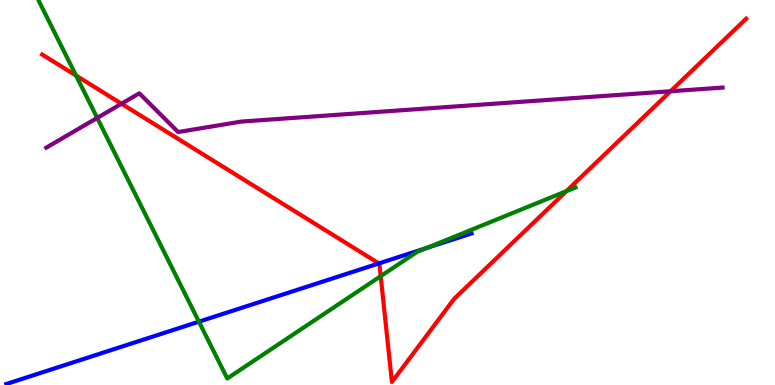[{'lines': ['blue', 'red'], 'intersections': [{'x': 4.89, 'y': 3.16}]}, {'lines': ['green', 'red'], 'intersections': [{'x': 0.981, 'y': 8.04}, {'x': 4.91, 'y': 2.83}, {'x': 7.31, 'y': 5.03}]}, {'lines': ['purple', 'red'], 'intersections': [{'x': 1.57, 'y': 7.31}, {'x': 8.65, 'y': 7.63}]}, {'lines': ['blue', 'green'], 'intersections': [{'x': 2.57, 'y': 1.64}, {'x': 5.51, 'y': 3.56}]}, {'lines': ['blue', 'purple'], 'intersections': []}, {'lines': ['green', 'purple'], 'intersections': [{'x': 1.25, 'y': 6.94}]}]